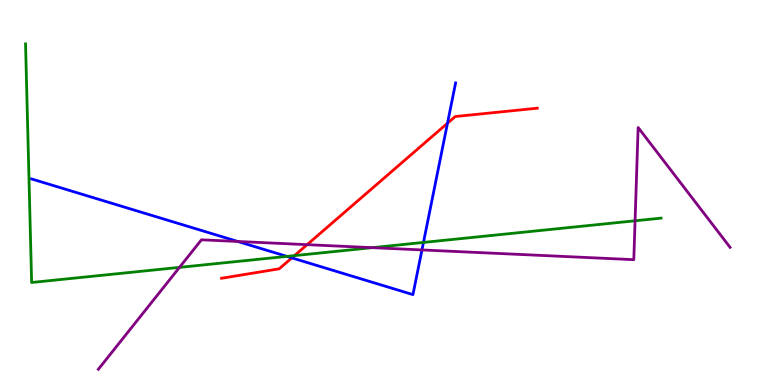[{'lines': ['blue', 'red'], 'intersections': [{'x': 3.77, 'y': 3.3}, {'x': 5.77, 'y': 6.8}]}, {'lines': ['green', 'red'], 'intersections': [{'x': 3.8, 'y': 3.36}]}, {'lines': ['purple', 'red'], 'intersections': [{'x': 3.96, 'y': 3.65}]}, {'lines': ['blue', 'green'], 'intersections': [{'x': 3.7, 'y': 3.34}, {'x': 5.46, 'y': 3.7}]}, {'lines': ['blue', 'purple'], 'intersections': [{'x': 3.07, 'y': 3.73}, {'x': 5.44, 'y': 3.51}]}, {'lines': ['green', 'purple'], 'intersections': [{'x': 2.32, 'y': 3.06}, {'x': 4.8, 'y': 3.57}, {'x': 8.19, 'y': 4.27}]}]